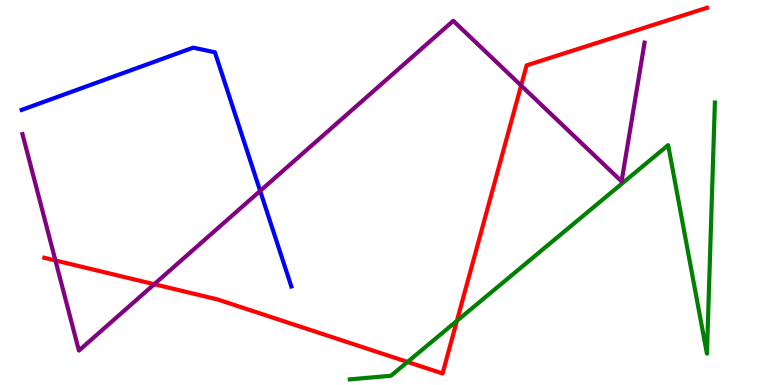[{'lines': ['blue', 'red'], 'intersections': []}, {'lines': ['green', 'red'], 'intersections': [{'x': 5.26, 'y': 0.599}, {'x': 5.9, 'y': 1.67}]}, {'lines': ['purple', 'red'], 'intersections': [{'x': 0.715, 'y': 3.23}, {'x': 1.99, 'y': 2.62}, {'x': 6.72, 'y': 7.78}]}, {'lines': ['blue', 'green'], 'intersections': []}, {'lines': ['blue', 'purple'], 'intersections': [{'x': 3.36, 'y': 5.04}]}, {'lines': ['green', 'purple'], 'intersections': []}]